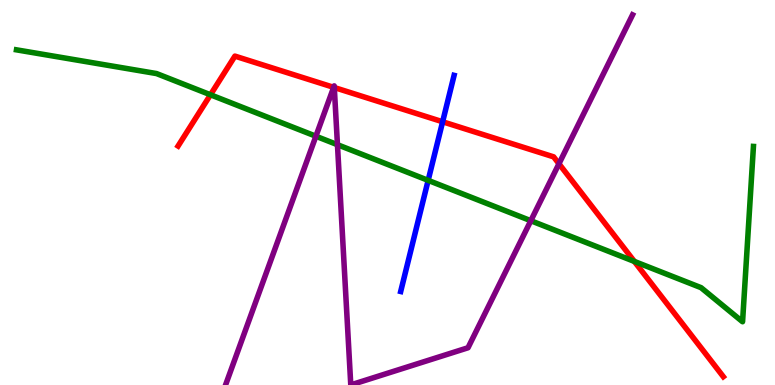[{'lines': ['blue', 'red'], 'intersections': [{'x': 5.71, 'y': 6.84}]}, {'lines': ['green', 'red'], 'intersections': [{'x': 2.72, 'y': 7.54}, {'x': 8.19, 'y': 3.21}]}, {'lines': ['purple', 'red'], 'intersections': [{'x': 4.31, 'y': 7.73}, {'x': 4.31, 'y': 7.73}, {'x': 7.21, 'y': 5.75}]}, {'lines': ['blue', 'green'], 'intersections': [{'x': 5.52, 'y': 5.32}]}, {'lines': ['blue', 'purple'], 'intersections': []}, {'lines': ['green', 'purple'], 'intersections': [{'x': 4.08, 'y': 6.46}, {'x': 4.35, 'y': 6.24}, {'x': 6.85, 'y': 4.27}]}]